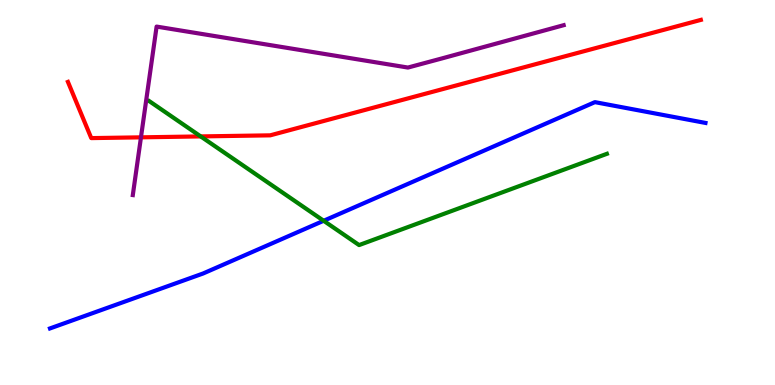[{'lines': ['blue', 'red'], 'intersections': []}, {'lines': ['green', 'red'], 'intersections': [{'x': 2.59, 'y': 6.46}]}, {'lines': ['purple', 'red'], 'intersections': [{'x': 1.82, 'y': 6.43}]}, {'lines': ['blue', 'green'], 'intersections': [{'x': 4.18, 'y': 4.27}]}, {'lines': ['blue', 'purple'], 'intersections': []}, {'lines': ['green', 'purple'], 'intersections': []}]